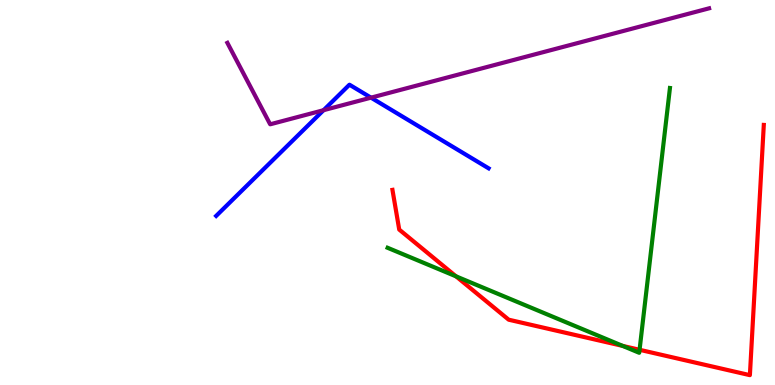[{'lines': ['blue', 'red'], 'intersections': []}, {'lines': ['green', 'red'], 'intersections': [{'x': 5.88, 'y': 2.82}, {'x': 8.04, 'y': 1.02}, {'x': 8.25, 'y': 0.915}]}, {'lines': ['purple', 'red'], 'intersections': []}, {'lines': ['blue', 'green'], 'intersections': []}, {'lines': ['blue', 'purple'], 'intersections': [{'x': 4.17, 'y': 7.14}, {'x': 4.79, 'y': 7.46}]}, {'lines': ['green', 'purple'], 'intersections': []}]